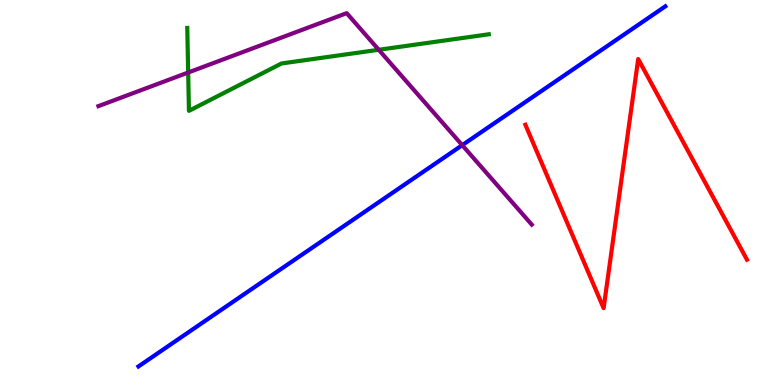[{'lines': ['blue', 'red'], 'intersections': []}, {'lines': ['green', 'red'], 'intersections': []}, {'lines': ['purple', 'red'], 'intersections': []}, {'lines': ['blue', 'green'], 'intersections': []}, {'lines': ['blue', 'purple'], 'intersections': [{'x': 5.96, 'y': 6.23}]}, {'lines': ['green', 'purple'], 'intersections': [{'x': 2.43, 'y': 8.12}, {'x': 4.89, 'y': 8.71}]}]